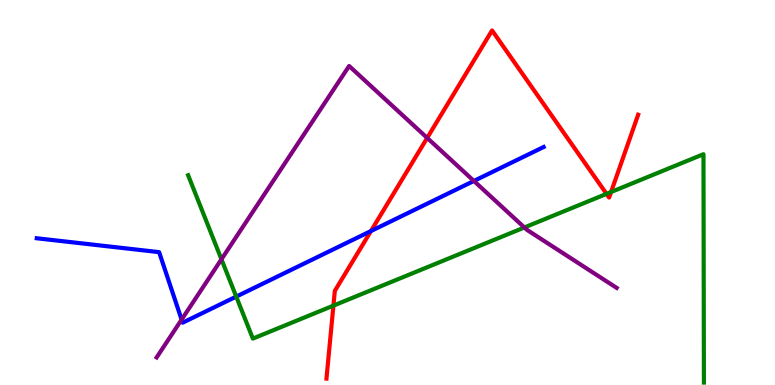[{'lines': ['blue', 'red'], 'intersections': [{'x': 4.79, 'y': 4.0}]}, {'lines': ['green', 'red'], 'intersections': [{'x': 4.3, 'y': 2.06}, {'x': 7.83, 'y': 4.96}, {'x': 7.88, 'y': 5.01}]}, {'lines': ['purple', 'red'], 'intersections': [{'x': 5.51, 'y': 6.42}]}, {'lines': ['blue', 'green'], 'intersections': [{'x': 3.05, 'y': 2.3}]}, {'lines': ['blue', 'purple'], 'intersections': [{'x': 2.34, 'y': 1.7}, {'x': 6.11, 'y': 5.3}]}, {'lines': ['green', 'purple'], 'intersections': [{'x': 2.86, 'y': 3.26}, {'x': 6.77, 'y': 4.09}]}]